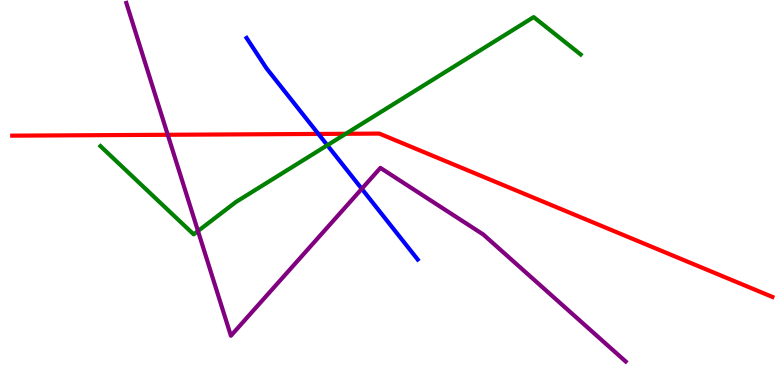[{'lines': ['blue', 'red'], 'intersections': [{'x': 4.11, 'y': 6.52}]}, {'lines': ['green', 'red'], 'intersections': [{'x': 4.46, 'y': 6.53}]}, {'lines': ['purple', 'red'], 'intersections': [{'x': 2.16, 'y': 6.5}]}, {'lines': ['blue', 'green'], 'intersections': [{'x': 4.22, 'y': 6.23}]}, {'lines': ['blue', 'purple'], 'intersections': [{'x': 4.67, 'y': 5.1}]}, {'lines': ['green', 'purple'], 'intersections': [{'x': 2.55, 'y': 4.0}]}]